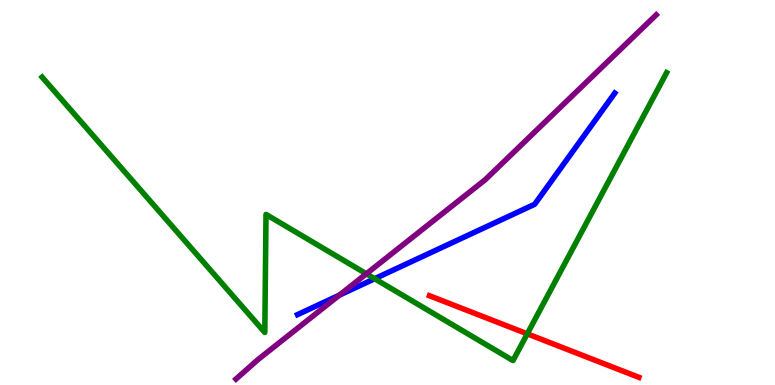[{'lines': ['blue', 'red'], 'intersections': []}, {'lines': ['green', 'red'], 'intersections': [{'x': 6.8, 'y': 1.33}]}, {'lines': ['purple', 'red'], 'intersections': []}, {'lines': ['blue', 'green'], 'intersections': [{'x': 4.83, 'y': 2.76}]}, {'lines': ['blue', 'purple'], 'intersections': [{'x': 4.38, 'y': 2.33}]}, {'lines': ['green', 'purple'], 'intersections': [{'x': 4.73, 'y': 2.89}]}]